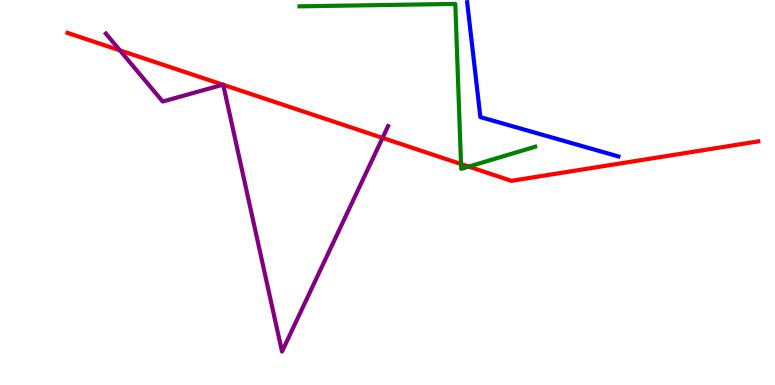[{'lines': ['blue', 'red'], 'intersections': []}, {'lines': ['green', 'red'], 'intersections': [{'x': 5.95, 'y': 5.74}, {'x': 6.05, 'y': 5.67}]}, {'lines': ['purple', 'red'], 'intersections': [{'x': 1.55, 'y': 8.69}, {'x': 2.88, 'y': 7.8}, {'x': 2.88, 'y': 7.8}, {'x': 4.94, 'y': 6.42}]}, {'lines': ['blue', 'green'], 'intersections': []}, {'lines': ['blue', 'purple'], 'intersections': []}, {'lines': ['green', 'purple'], 'intersections': []}]